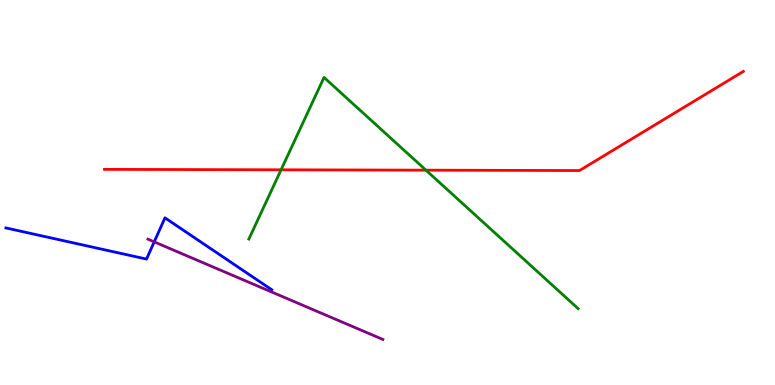[{'lines': ['blue', 'red'], 'intersections': []}, {'lines': ['green', 'red'], 'intersections': [{'x': 3.63, 'y': 5.59}, {'x': 5.5, 'y': 5.58}]}, {'lines': ['purple', 'red'], 'intersections': []}, {'lines': ['blue', 'green'], 'intersections': []}, {'lines': ['blue', 'purple'], 'intersections': [{'x': 1.99, 'y': 3.72}]}, {'lines': ['green', 'purple'], 'intersections': []}]